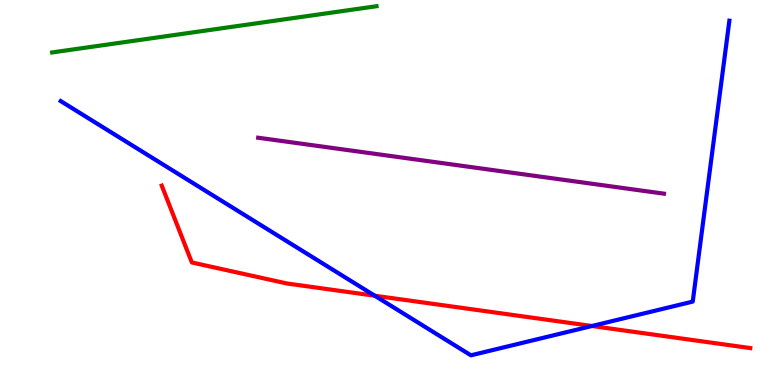[{'lines': ['blue', 'red'], 'intersections': [{'x': 4.84, 'y': 2.32}, {'x': 7.64, 'y': 1.53}]}, {'lines': ['green', 'red'], 'intersections': []}, {'lines': ['purple', 'red'], 'intersections': []}, {'lines': ['blue', 'green'], 'intersections': []}, {'lines': ['blue', 'purple'], 'intersections': []}, {'lines': ['green', 'purple'], 'intersections': []}]